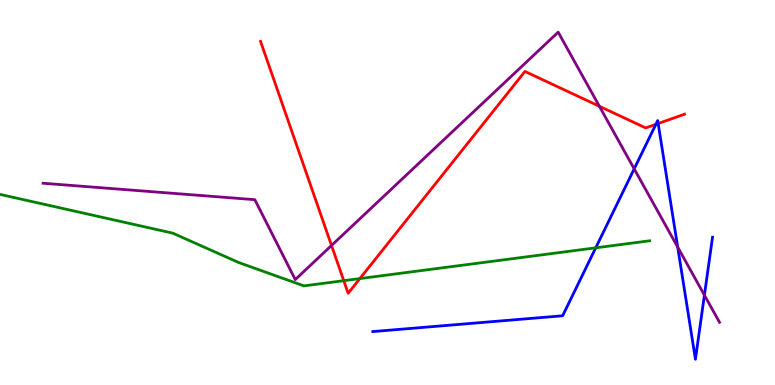[{'lines': ['blue', 'red'], 'intersections': [{'x': 8.46, 'y': 6.77}, {'x': 8.49, 'y': 6.79}]}, {'lines': ['green', 'red'], 'intersections': [{'x': 4.44, 'y': 2.71}, {'x': 4.64, 'y': 2.76}]}, {'lines': ['purple', 'red'], 'intersections': [{'x': 4.28, 'y': 3.62}, {'x': 7.73, 'y': 7.24}]}, {'lines': ['blue', 'green'], 'intersections': [{'x': 7.69, 'y': 3.56}]}, {'lines': ['blue', 'purple'], 'intersections': [{'x': 8.18, 'y': 5.61}, {'x': 8.74, 'y': 3.58}, {'x': 9.09, 'y': 2.33}]}, {'lines': ['green', 'purple'], 'intersections': []}]